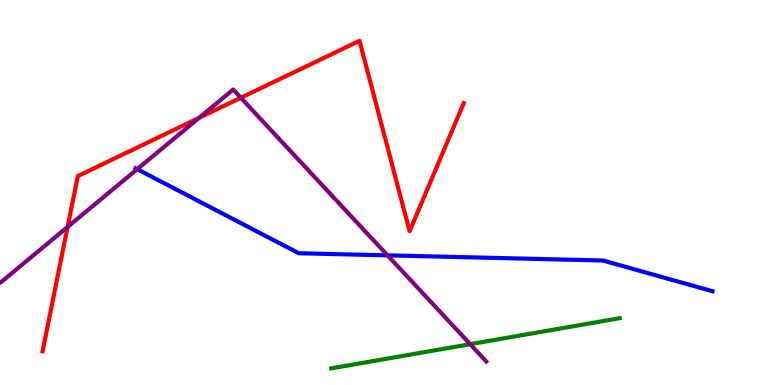[{'lines': ['blue', 'red'], 'intersections': []}, {'lines': ['green', 'red'], 'intersections': []}, {'lines': ['purple', 'red'], 'intersections': [{'x': 0.872, 'y': 4.11}, {'x': 2.57, 'y': 6.94}, {'x': 3.11, 'y': 7.46}]}, {'lines': ['blue', 'green'], 'intersections': []}, {'lines': ['blue', 'purple'], 'intersections': [{'x': 1.77, 'y': 5.61}, {'x': 5.0, 'y': 3.37}]}, {'lines': ['green', 'purple'], 'intersections': [{'x': 6.07, 'y': 1.06}]}]